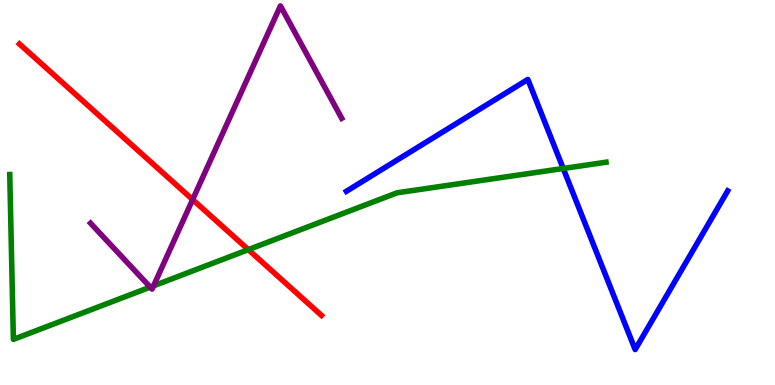[{'lines': ['blue', 'red'], 'intersections': []}, {'lines': ['green', 'red'], 'intersections': [{'x': 3.2, 'y': 3.52}]}, {'lines': ['purple', 'red'], 'intersections': [{'x': 2.49, 'y': 4.82}]}, {'lines': ['blue', 'green'], 'intersections': [{'x': 7.27, 'y': 5.62}]}, {'lines': ['blue', 'purple'], 'intersections': []}, {'lines': ['green', 'purple'], 'intersections': [{'x': 1.94, 'y': 2.54}, {'x': 1.98, 'y': 2.58}]}]